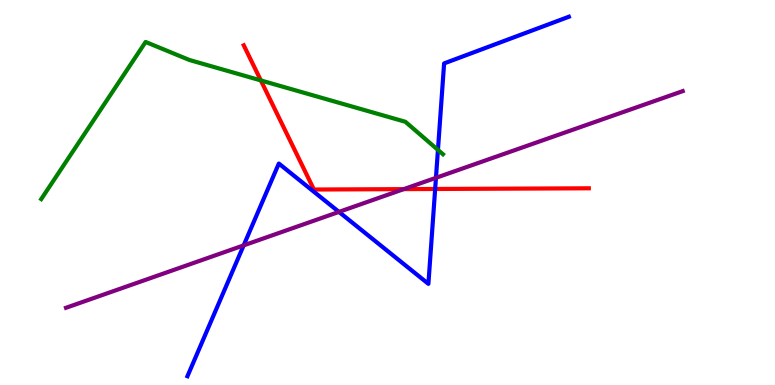[{'lines': ['blue', 'red'], 'intersections': [{'x': 5.62, 'y': 5.09}]}, {'lines': ['green', 'red'], 'intersections': [{'x': 3.37, 'y': 7.91}]}, {'lines': ['purple', 'red'], 'intersections': [{'x': 5.21, 'y': 5.09}]}, {'lines': ['blue', 'green'], 'intersections': [{'x': 5.65, 'y': 6.11}]}, {'lines': ['blue', 'purple'], 'intersections': [{'x': 3.14, 'y': 3.63}, {'x': 4.37, 'y': 4.5}, {'x': 5.63, 'y': 5.38}]}, {'lines': ['green', 'purple'], 'intersections': []}]